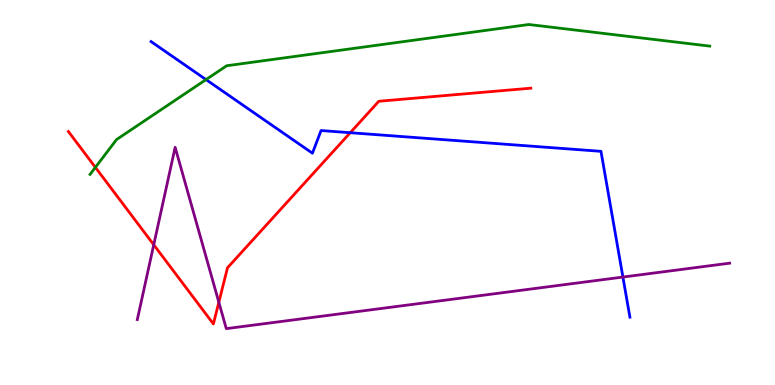[{'lines': ['blue', 'red'], 'intersections': [{'x': 4.52, 'y': 6.55}]}, {'lines': ['green', 'red'], 'intersections': [{'x': 1.23, 'y': 5.65}]}, {'lines': ['purple', 'red'], 'intersections': [{'x': 1.98, 'y': 3.64}, {'x': 2.82, 'y': 2.15}]}, {'lines': ['blue', 'green'], 'intersections': [{'x': 2.66, 'y': 7.93}]}, {'lines': ['blue', 'purple'], 'intersections': [{'x': 8.04, 'y': 2.8}]}, {'lines': ['green', 'purple'], 'intersections': []}]